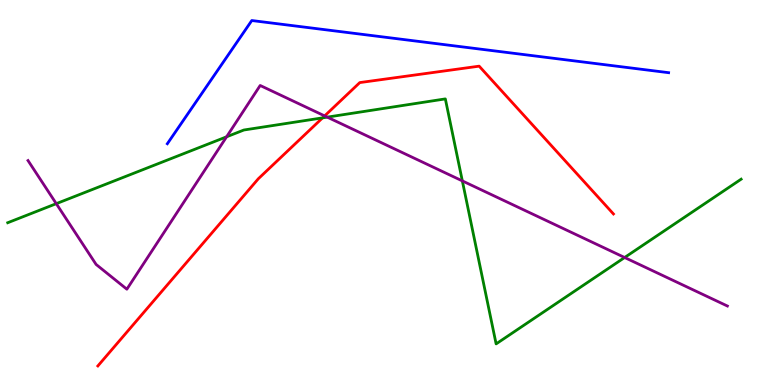[{'lines': ['blue', 'red'], 'intersections': []}, {'lines': ['green', 'red'], 'intersections': [{'x': 4.16, 'y': 6.94}]}, {'lines': ['purple', 'red'], 'intersections': [{'x': 4.19, 'y': 6.99}]}, {'lines': ['blue', 'green'], 'intersections': []}, {'lines': ['blue', 'purple'], 'intersections': []}, {'lines': ['green', 'purple'], 'intersections': [{'x': 0.726, 'y': 4.71}, {'x': 2.92, 'y': 6.45}, {'x': 4.22, 'y': 6.96}, {'x': 5.97, 'y': 5.3}, {'x': 8.06, 'y': 3.31}]}]